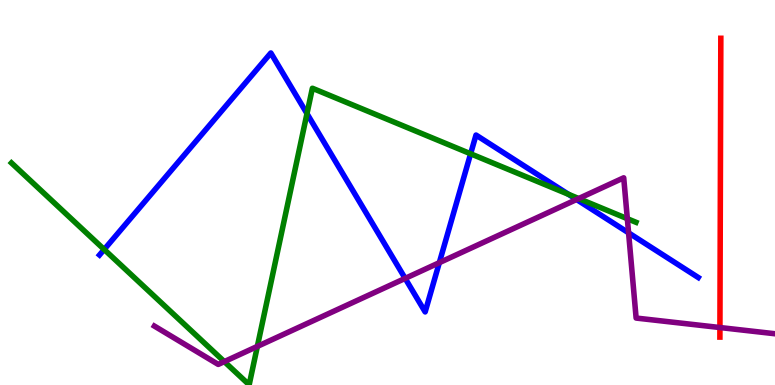[{'lines': ['blue', 'red'], 'intersections': []}, {'lines': ['green', 'red'], 'intersections': []}, {'lines': ['purple', 'red'], 'intersections': [{'x': 9.29, 'y': 1.49}]}, {'lines': ['blue', 'green'], 'intersections': [{'x': 1.34, 'y': 3.52}, {'x': 3.96, 'y': 7.05}, {'x': 6.07, 'y': 6.01}, {'x': 7.33, 'y': 4.95}]}, {'lines': ['blue', 'purple'], 'intersections': [{'x': 5.23, 'y': 2.77}, {'x': 5.67, 'y': 3.18}, {'x': 7.44, 'y': 4.82}, {'x': 8.11, 'y': 3.95}]}, {'lines': ['green', 'purple'], 'intersections': [{'x': 2.89, 'y': 0.607}, {'x': 3.32, 'y': 1.0}, {'x': 7.47, 'y': 4.84}, {'x': 8.09, 'y': 4.32}]}]